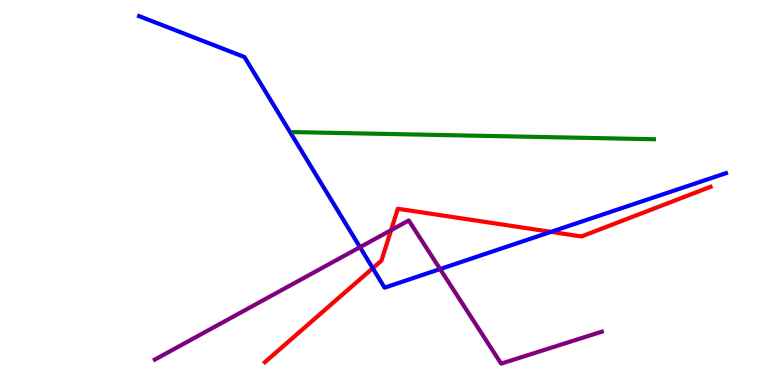[{'lines': ['blue', 'red'], 'intersections': [{'x': 4.81, 'y': 3.03}, {'x': 7.11, 'y': 3.98}]}, {'lines': ['green', 'red'], 'intersections': []}, {'lines': ['purple', 'red'], 'intersections': [{'x': 5.05, 'y': 4.02}]}, {'lines': ['blue', 'green'], 'intersections': []}, {'lines': ['blue', 'purple'], 'intersections': [{'x': 4.64, 'y': 3.58}, {'x': 5.68, 'y': 3.01}]}, {'lines': ['green', 'purple'], 'intersections': []}]